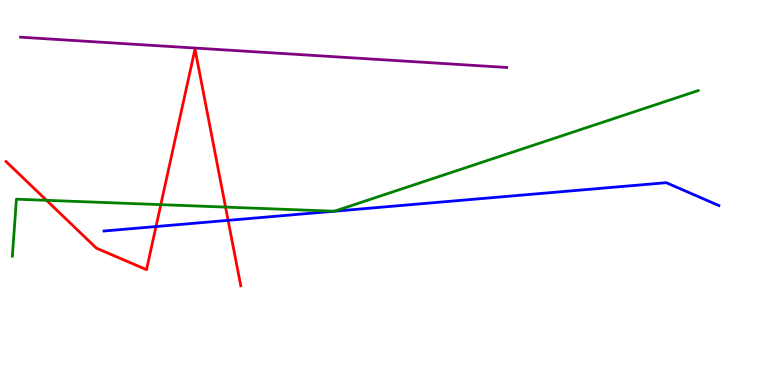[{'lines': ['blue', 'red'], 'intersections': [{'x': 2.01, 'y': 4.12}, {'x': 2.94, 'y': 4.28}]}, {'lines': ['green', 'red'], 'intersections': [{'x': 0.6, 'y': 4.8}, {'x': 2.08, 'y': 4.68}, {'x': 2.91, 'y': 4.62}]}, {'lines': ['purple', 'red'], 'intersections': []}, {'lines': ['blue', 'green'], 'intersections': [{'x': 4.31, 'y': 4.51}, {'x': 4.32, 'y': 4.51}]}, {'lines': ['blue', 'purple'], 'intersections': []}, {'lines': ['green', 'purple'], 'intersections': []}]